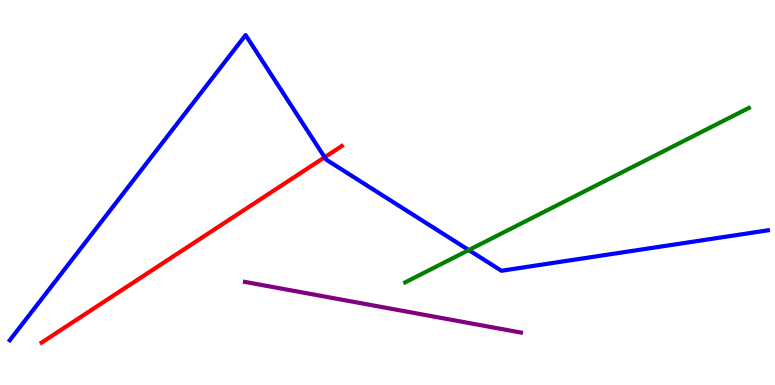[{'lines': ['blue', 'red'], 'intersections': [{'x': 4.19, 'y': 5.92}]}, {'lines': ['green', 'red'], 'intersections': []}, {'lines': ['purple', 'red'], 'intersections': []}, {'lines': ['blue', 'green'], 'intersections': [{'x': 6.05, 'y': 3.5}]}, {'lines': ['blue', 'purple'], 'intersections': []}, {'lines': ['green', 'purple'], 'intersections': []}]